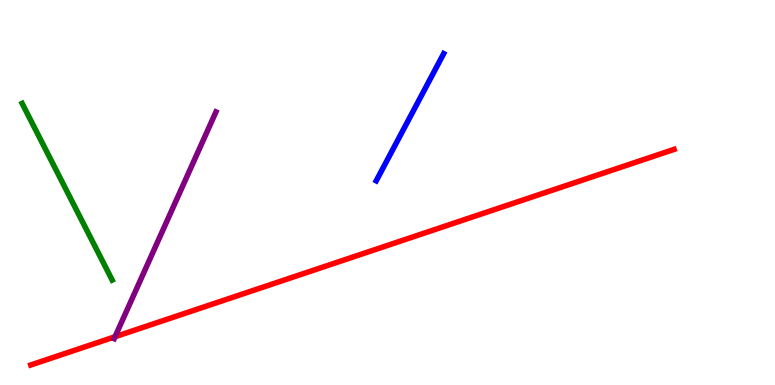[{'lines': ['blue', 'red'], 'intersections': []}, {'lines': ['green', 'red'], 'intersections': []}, {'lines': ['purple', 'red'], 'intersections': [{'x': 1.48, 'y': 1.25}]}, {'lines': ['blue', 'green'], 'intersections': []}, {'lines': ['blue', 'purple'], 'intersections': []}, {'lines': ['green', 'purple'], 'intersections': []}]